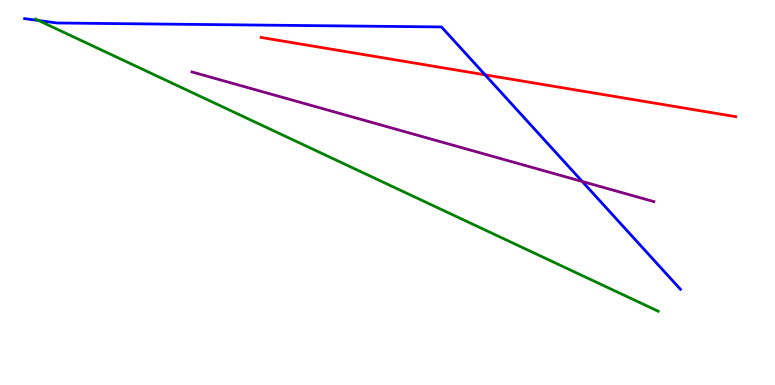[{'lines': ['blue', 'red'], 'intersections': [{'x': 6.26, 'y': 8.06}]}, {'lines': ['green', 'red'], 'intersections': []}, {'lines': ['purple', 'red'], 'intersections': []}, {'lines': ['blue', 'green'], 'intersections': [{'x': 0.499, 'y': 9.47}]}, {'lines': ['blue', 'purple'], 'intersections': [{'x': 7.51, 'y': 5.29}]}, {'lines': ['green', 'purple'], 'intersections': []}]